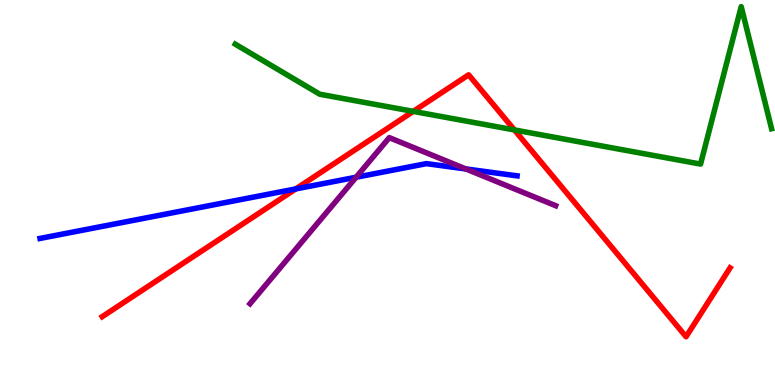[{'lines': ['blue', 'red'], 'intersections': [{'x': 3.82, 'y': 5.09}]}, {'lines': ['green', 'red'], 'intersections': [{'x': 5.33, 'y': 7.11}, {'x': 6.64, 'y': 6.63}]}, {'lines': ['purple', 'red'], 'intersections': []}, {'lines': ['blue', 'green'], 'intersections': []}, {'lines': ['blue', 'purple'], 'intersections': [{'x': 4.59, 'y': 5.4}, {'x': 6.01, 'y': 5.61}]}, {'lines': ['green', 'purple'], 'intersections': []}]